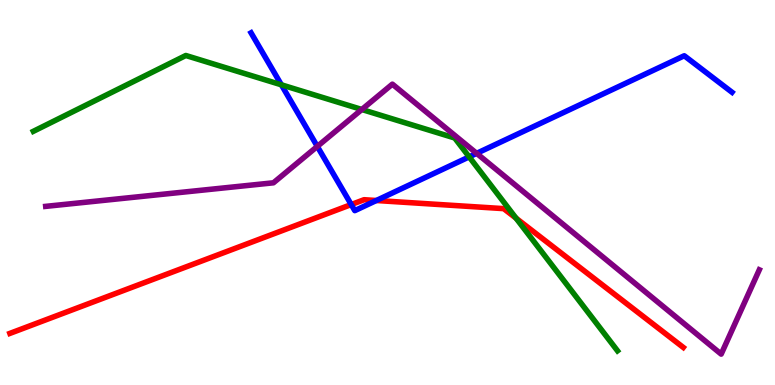[{'lines': ['blue', 'red'], 'intersections': [{'x': 4.53, 'y': 4.69}, {'x': 4.86, 'y': 4.79}]}, {'lines': ['green', 'red'], 'intersections': [{'x': 6.66, 'y': 4.33}]}, {'lines': ['purple', 'red'], 'intersections': []}, {'lines': ['blue', 'green'], 'intersections': [{'x': 3.63, 'y': 7.8}, {'x': 6.05, 'y': 5.93}]}, {'lines': ['blue', 'purple'], 'intersections': [{'x': 4.09, 'y': 6.2}, {'x': 6.15, 'y': 6.02}]}, {'lines': ['green', 'purple'], 'intersections': [{'x': 4.67, 'y': 7.16}]}]